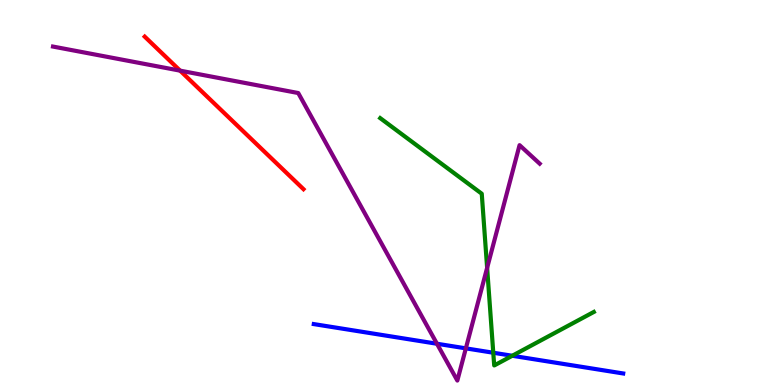[{'lines': ['blue', 'red'], 'intersections': []}, {'lines': ['green', 'red'], 'intersections': []}, {'lines': ['purple', 'red'], 'intersections': [{'x': 2.32, 'y': 8.16}]}, {'lines': ['blue', 'green'], 'intersections': [{'x': 6.36, 'y': 0.838}, {'x': 6.61, 'y': 0.759}]}, {'lines': ['blue', 'purple'], 'intersections': [{'x': 5.64, 'y': 1.07}, {'x': 6.01, 'y': 0.952}]}, {'lines': ['green', 'purple'], 'intersections': [{'x': 6.29, 'y': 3.04}]}]